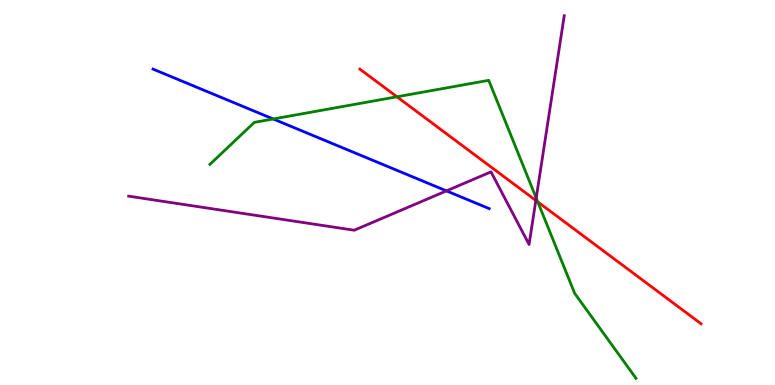[{'lines': ['blue', 'red'], 'intersections': []}, {'lines': ['green', 'red'], 'intersections': [{'x': 5.12, 'y': 7.49}, {'x': 6.94, 'y': 4.76}]}, {'lines': ['purple', 'red'], 'intersections': [{'x': 6.91, 'y': 4.79}]}, {'lines': ['blue', 'green'], 'intersections': [{'x': 3.53, 'y': 6.91}]}, {'lines': ['blue', 'purple'], 'intersections': [{'x': 5.76, 'y': 5.04}]}, {'lines': ['green', 'purple'], 'intersections': [{'x': 6.92, 'y': 4.86}]}]